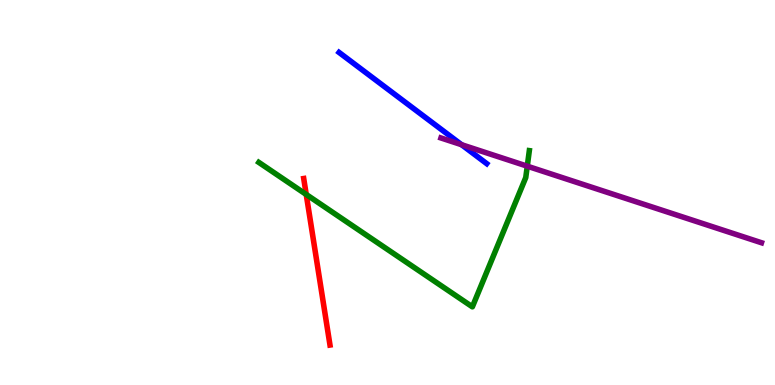[{'lines': ['blue', 'red'], 'intersections': []}, {'lines': ['green', 'red'], 'intersections': [{'x': 3.95, 'y': 4.95}]}, {'lines': ['purple', 'red'], 'intersections': []}, {'lines': ['blue', 'green'], 'intersections': []}, {'lines': ['blue', 'purple'], 'intersections': [{'x': 5.96, 'y': 6.24}]}, {'lines': ['green', 'purple'], 'intersections': [{'x': 6.8, 'y': 5.68}]}]